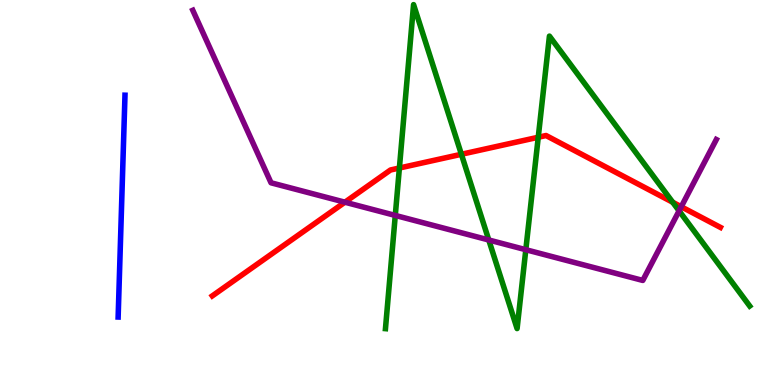[{'lines': ['blue', 'red'], 'intersections': []}, {'lines': ['green', 'red'], 'intersections': [{'x': 5.15, 'y': 5.64}, {'x': 5.95, 'y': 5.99}, {'x': 6.95, 'y': 6.44}, {'x': 8.68, 'y': 4.75}]}, {'lines': ['purple', 'red'], 'intersections': [{'x': 4.45, 'y': 4.75}, {'x': 8.79, 'y': 4.63}]}, {'lines': ['blue', 'green'], 'intersections': []}, {'lines': ['blue', 'purple'], 'intersections': []}, {'lines': ['green', 'purple'], 'intersections': [{'x': 5.1, 'y': 4.4}, {'x': 6.31, 'y': 3.77}, {'x': 6.78, 'y': 3.51}, {'x': 8.76, 'y': 4.52}]}]